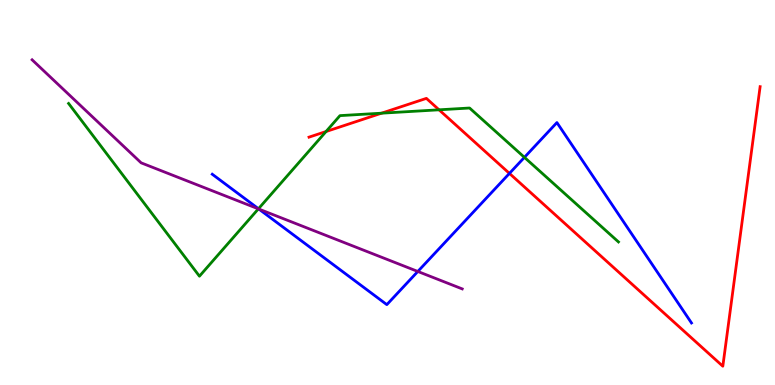[{'lines': ['blue', 'red'], 'intersections': [{'x': 6.57, 'y': 5.5}]}, {'lines': ['green', 'red'], 'intersections': [{'x': 4.21, 'y': 6.58}, {'x': 4.92, 'y': 7.06}, {'x': 5.67, 'y': 7.15}]}, {'lines': ['purple', 'red'], 'intersections': []}, {'lines': ['blue', 'green'], 'intersections': [{'x': 3.34, 'y': 4.58}, {'x': 6.77, 'y': 5.91}]}, {'lines': ['blue', 'purple'], 'intersections': [{'x': 3.34, 'y': 4.57}, {'x': 5.39, 'y': 2.95}]}, {'lines': ['green', 'purple'], 'intersections': [{'x': 3.33, 'y': 4.58}]}]